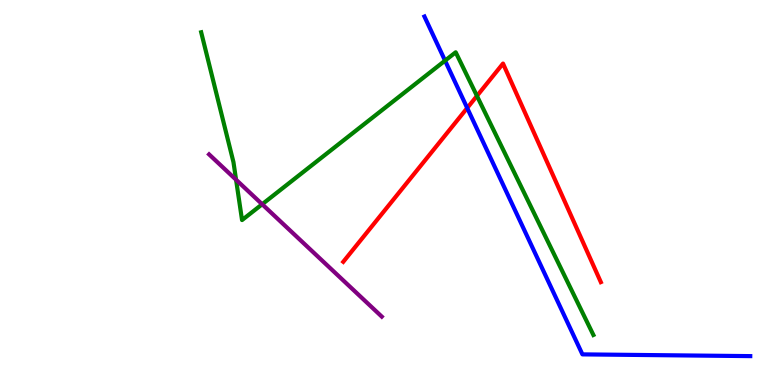[{'lines': ['blue', 'red'], 'intersections': [{'x': 6.03, 'y': 7.19}]}, {'lines': ['green', 'red'], 'intersections': [{'x': 6.15, 'y': 7.51}]}, {'lines': ['purple', 'red'], 'intersections': []}, {'lines': ['blue', 'green'], 'intersections': [{'x': 5.74, 'y': 8.43}]}, {'lines': ['blue', 'purple'], 'intersections': []}, {'lines': ['green', 'purple'], 'intersections': [{'x': 3.05, 'y': 5.33}, {'x': 3.38, 'y': 4.69}]}]